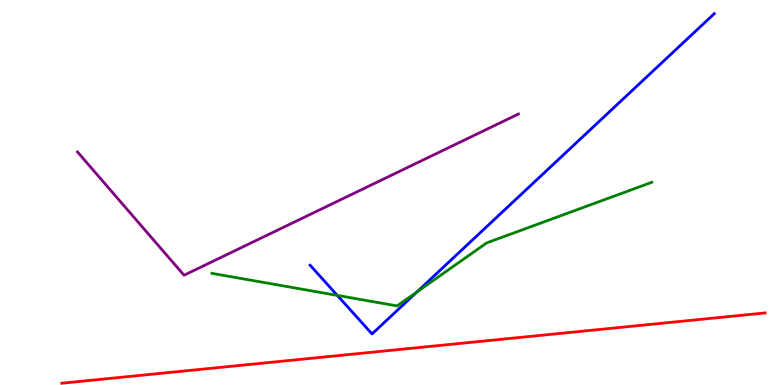[{'lines': ['blue', 'red'], 'intersections': []}, {'lines': ['green', 'red'], 'intersections': []}, {'lines': ['purple', 'red'], 'intersections': []}, {'lines': ['blue', 'green'], 'intersections': [{'x': 4.35, 'y': 2.33}, {'x': 5.38, 'y': 2.41}]}, {'lines': ['blue', 'purple'], 'intersections': []}, {'lines': ['green', 'purple'], 'intersections': []}]